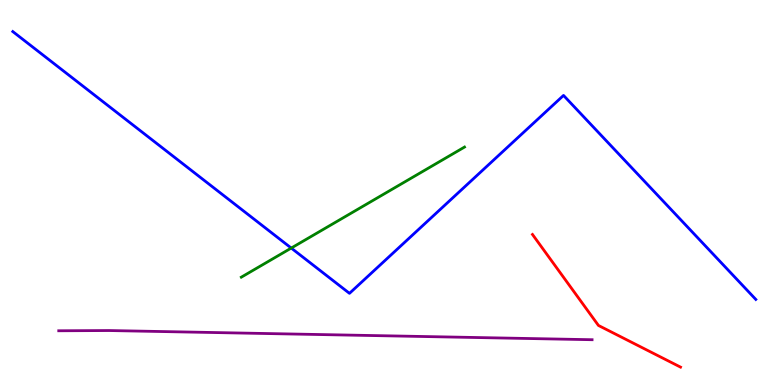[{'lines': ['blue', 'red'], 'intersections': []}, {'lines': ['green', 'red'], 'intersections': []}, {'lines': ['purple', 'red'], 'intersections': []}, {'lines': ['blue', 'green'], 'intersections': [{'x': 3.76, 'y': 3.56}]}, {'lines': ['blue', 'purple'], 'intersections': []}, {'lines': ['green', 'purple'], 'intersections': []}]